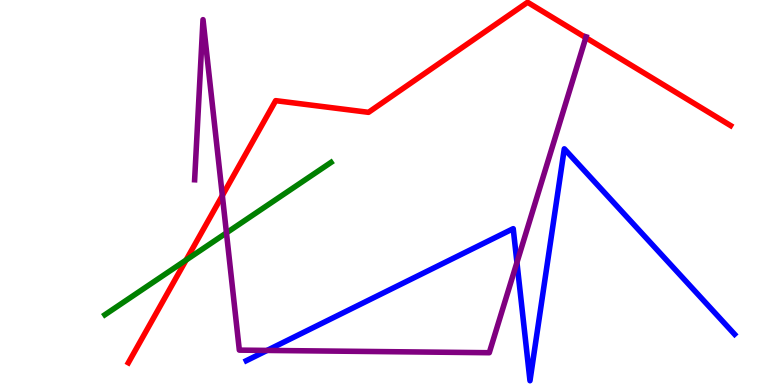[{'lines': ['blue', 'red'], 'intersections': []}, {'lines': ['green', 'red'], 'intersections': [{'x': 2.4, 'y': 3.25}]}, {'lines': ['purple', 'red'], 'intersections': [{'x': 2.87, 'y': 4.92}, {'x': 7.56, 'y': 9.02}]}, {'lines': ['blue', 'green'], 'intersections': []}, {'lines': ['blue', 'purple'], 'intersections': [{'x': 3.45, 'y': 0.898}, {'x': 6.67, 'y': 3.18}]}, {'lines': ['green', 'purple'], 'intersections': [{'x': 2.92, 'y': 3.95}]}]